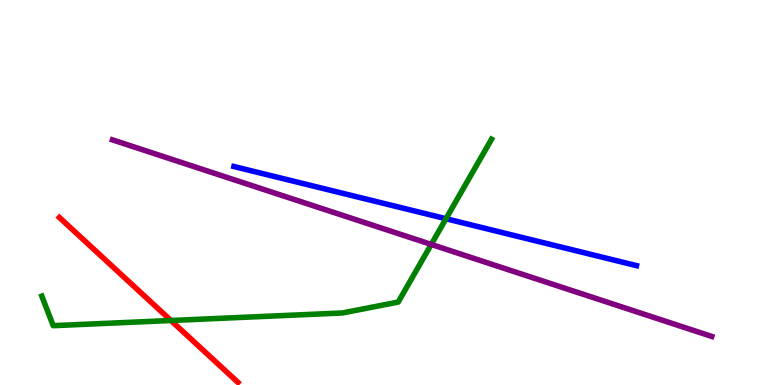[{'lines': ['blue', 'red'], 'intersections': []}, {'lines': ['green', 'red'], 'intersections': [{'x': 2.21, 'y': 1.68}]}, {'lines': ['purple', 'red'], 'intersections': []}, {'lines': ['blue', 'green'], 'intersections': [{'x': 5.75, 'y': 4.32}]}, {'lines': ['blue', 'purple'], 'intersections': []}, {'lines': ['green', 'purple'], 'intersections': [{'x': 5.56, 'y': 3.65}]}]